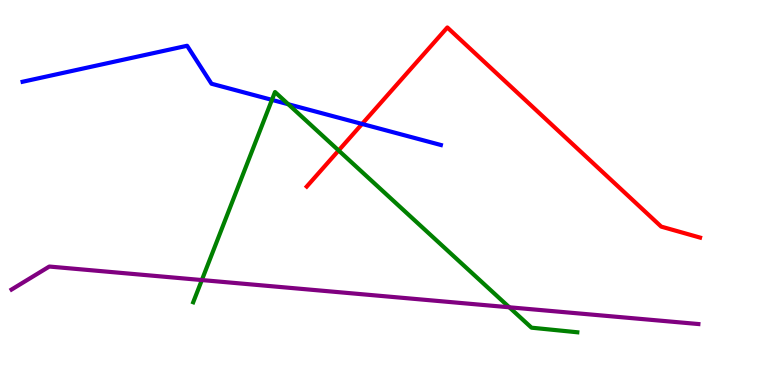[{'lines': ['blue', 'red'], 'intersections': [{'x': 4.67, 'y': 6.78}]}, {'lines': ['green', 'red'], 'intersections': [{'x': 4.37, 'y': 6.09}]}, {'lines': ['purple', 'red'], 'intersections': []}, {'lines': ['blue', 'green'], 'intersections': [{'x': 3.51, 'y': 7.41}, {'x': 3.72, 'y': 7.29}]}, {'lines': ['blue', 'purple'], 'intersections': []}, {'lines': ['green', 'purple'], 'intersections': [{'x': 2.6, 'y': 2.73}, {'x': 6.57, 'y': 2.02}]}]